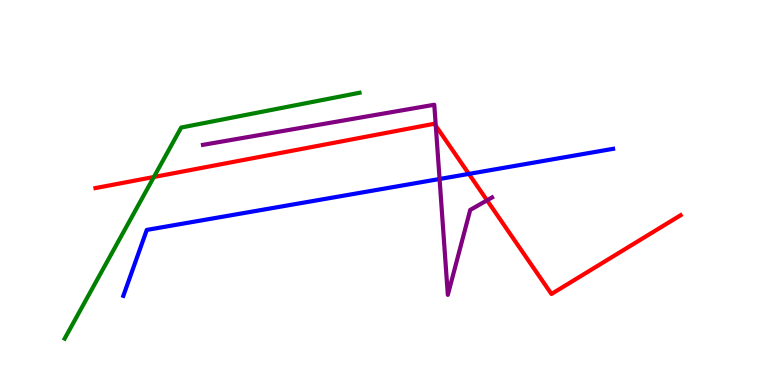[{'lines': ['blue', 'red'], 'intersections': [{'x': 6.05, 'y': 5.48}]}, {'lines': ['green', 'red'], 'intersections': [{'x': 1.99, 'y': 5.4}]}, {'lines': ['purple', 'red'], 'intersections': [{'x': 5.62, 'y': 6.73}, {'x': 6.28, 'y': 4.8}]}, {'lines': ['blue', 'green'], 'intersections': []}, {'lines': ['blue', 'purple'], 'intersections': [{'x': 5.67, 'y': 5.35}]}, {'lines': ['green', 'purple'], 'intersections': []}]